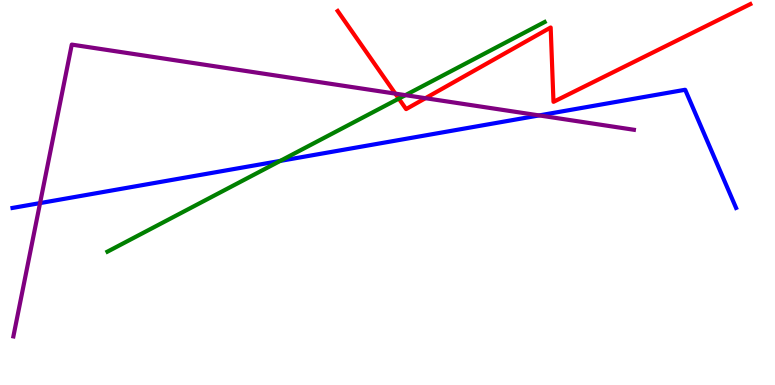[{'lines': ['blue', 'red'], 'intersections': []}, {'lines': ['green', 'red'], 'intersections': [{'x': 5.15, 'y': 7.44}]}, {'lines': ['purple', 'red'], 'intersections': [{'x': 5.1, 'y': 7.57}, {'x': 5.49, 'y': 7.45}]}, {'lines': ['blue', 'green'], 'intersections': [{'x': 3.62, 'y': 5.82}]}, {'lines': ['blue', 'purple'], 'intersections': [{'x': 0.517, 'y': 4.72}, {'x': 6.96, 'y': 7.0}]}, {'lines': ['green', 'purple'], 'intersections': [{'x': 5.23, 'y': 7.53}]}]